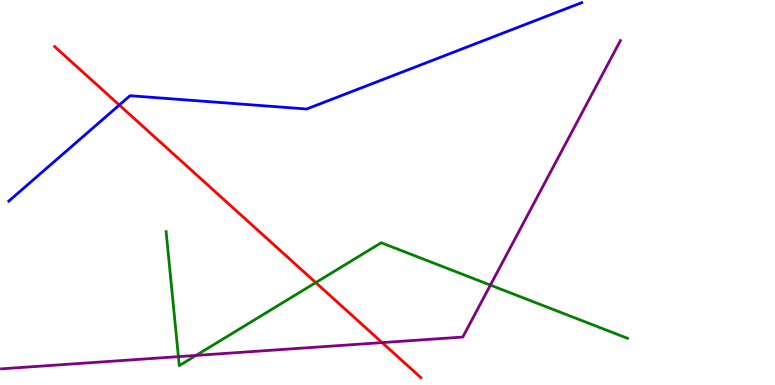[{'lines': ['blue', 'red'], 'intersections': [{'x': 1.54, 'y': 7.27}]}, {'lines': ['green', 'red'], 'intersections': [{'x': 4.07, 'y': 2.66}]}, {'lines': ['purple', 'red'], 'intersections': [{'x': 4.93, 'y': 1.1}]}, {'lines': ['blue', 'green'], 'intersections': []}, {'lines': ['blue', 'purple'], 'intersections': []}, {'lines': ['green', 'purple'], 'intersections': [{'x': 2.3, 'y': 0.737}, {'x': 2.53, 'y': 0.768}, {'x': 6.33, 'y': 2.59}]}]